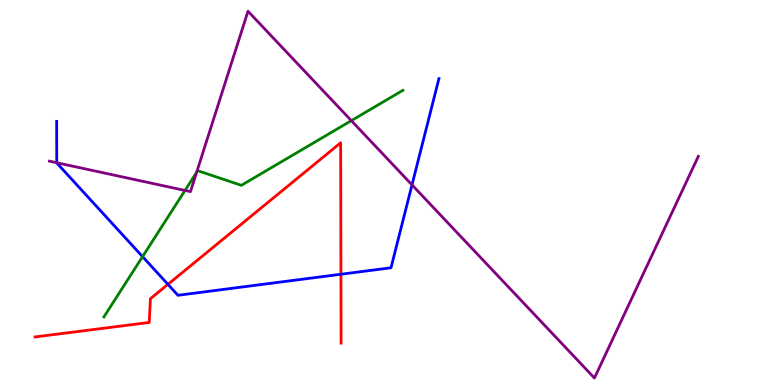[{'lines': ['blue', 'red'], 'intersections': [{'x': 2.17, 'y': 2.61}, {'x': 4.4, 'y': 2.88}]}, {'lines': ['green', 'red'], 'intersections': []}, {'lines': ['purple', 'red'], 'intersections': []}, {'lines': ['blue', 'green'], 'intersections': [{'x': 1.84, 'y': 3.33}]}, {'lines': ['blue', 'purple'], 'intersections': [{'x': 0.732, 'y': 5.77}, {'x': 5.32, 'y': 5.2}]}, {'lines': ['green', 'purple'], 'intersections': [{'x': 2.39, 'y': 5.05}, {'x': 2.54, 'y': 5.52}, {'x': 4.53, 'y': 6.87}]}]